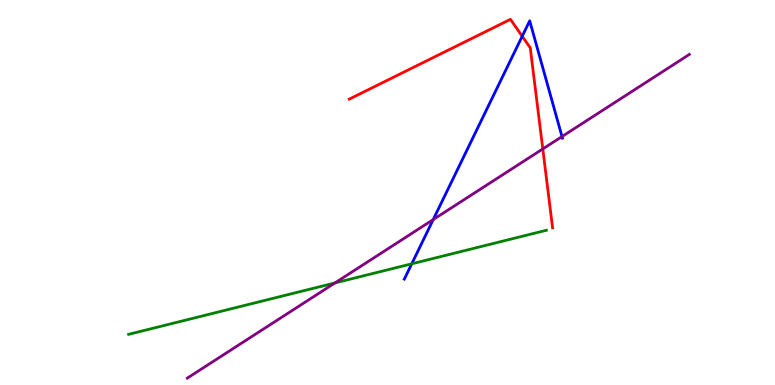[{'lines': ['blue', 'red'], 'intersections': [{'x': 6.74, 'y': 9.06}]}, {'lines': ['green', 'red'], 'intersections': []}, {'lines': ['purple', 'red'], 'intersections': [{'x': 7.0, 'y': 6.13}]}, {'lines': ['blue', 'green'], 'intersections': [{'x': 5.31, 'y': 3.15}]}, {'lines': ['blue', 'purple'], 'intersections': [{'x': 5.59, 'y': 4.3}, {'x': 7.25, 'y': 6.45}]}, {'lines': ['green', 'purple'], 'intersections': [{'x': 4.32, 'y': 2.65}]}]